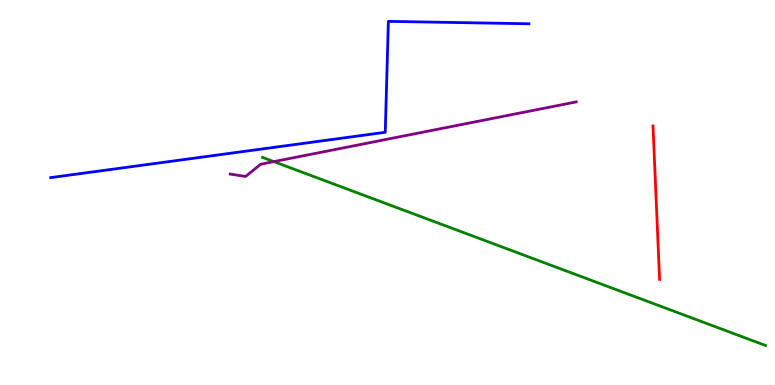[{'lines': ['blue', 'red'], 'intersections': []}, {'lines': ['green', 'red'], 'intersections': []}, {'lines': ['purple', 'red'], 'intersections': []}, {'lines': ['blue', 'green'], 'intersections': []}, {'lines': ['blue', 'purple'], 'intersections': []}, {'lines': ['green', 'purple'], 'intersections': [{'x': 3.53, 'y': 5.8}]}]